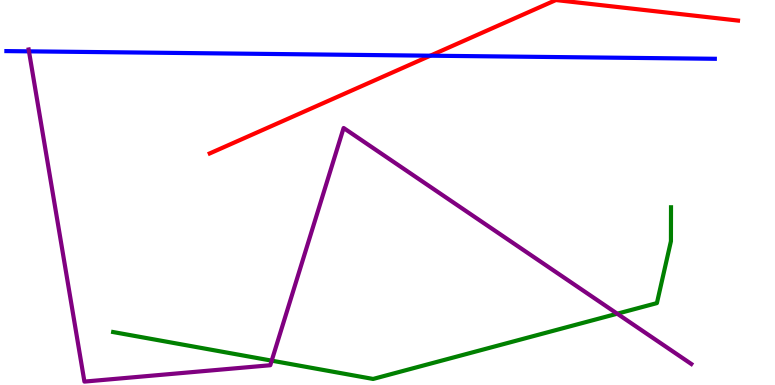[{'lines': ['blue', 'red'], 'intersections': [{'x': 5.55, 'y': 8.55}]}, {'lines': ['green', 'red'], 'intersections': []}, {'lines': ['purple', 'red'], 'intersections': []}, {'lines': ['blue', 'green'], 'intersections': []}, {'lines': ['blue', 'purple'], 'intersections': [{'x': 0.374, 'y': 8.67}]}, {'lines': ['green', 'purple'], 'intersections': [{'x': 3.51, 'y': 0.632}, {'x': 7.96, 'y': 1.85}]}]